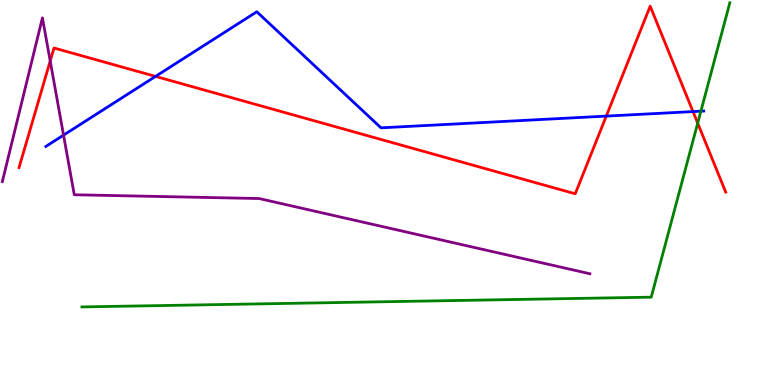[{'lines': ['blue', 'red'], 'intersections': [{'x': 2.01, 'y': 8.02}, {'x': 7.82, 'y': 6.98}, {'x': 8.94, 'y': 7.1}]}, {'lines': ['green', 'red'], 'intersections': [{'x': 9.0, 'y': 6.8}]}, {'lines': ['purple', 'red'], 'intersections': [{'x': 0.648, 'y': 8.41}]}, {'lines': ['blue', 'green'], 'intersections': [{'x': 9.04, 'y': 7.11}]}, {'lines': ['blue', 'purple'], 'intersections': [{'x': 0.82, 'y': 6.49}]}, {'lines': ['green', 'purple'], 'intersections': []}]